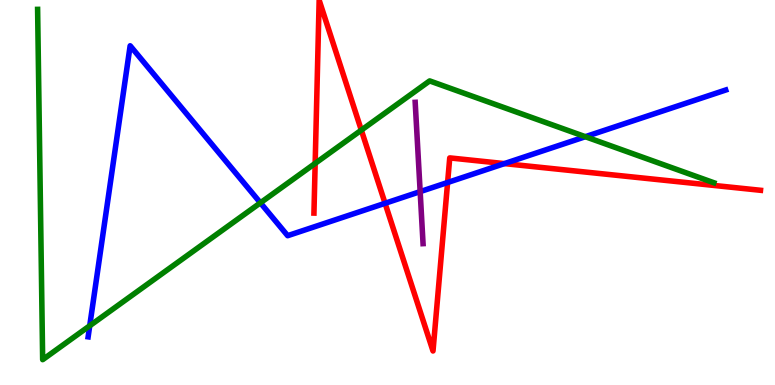[{'lines': ['blue', 'red'], 'intersections': [{'x': 4.97, 'y': 4.72}, {'x': 5.78, 'y': 5.26}, {'x': 6.51, 'y': 5.75}]}, {'lines': ['green', 'red'], 'intersections': [{'x': 4.07, 'y': 5.76}, {'x': 4.66, 'y': 6.62}]}, {'lines': ['purple', 'red'], 'intersections': []}, {'lines': ['blue', 'green'], 'intersections': [{'x': 1.16, 'y': 1.54}, {'x': 3.36, 'y': 4.73}, {'x': 7.55, 'y': 6.45}]}, {'lines': ['blue', 'purple'], 'intersections': [{'x': 5.42, 'y': 5.02}]}, {'lines': ['green', 'purple'], 'intersections': []}]